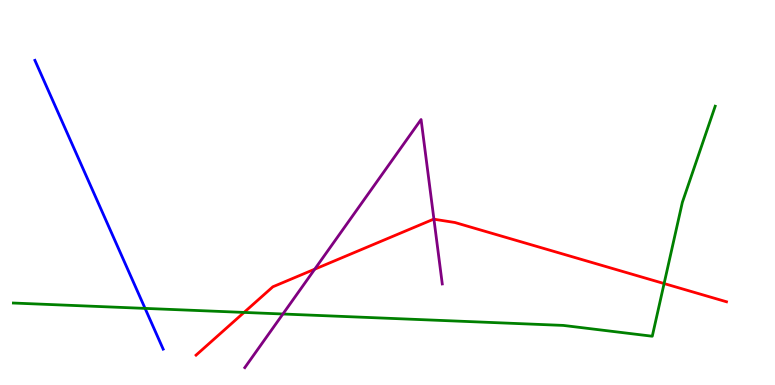[{'lines': ['blue', 'red'], 'intersections': []}, {'lines': ['green', 'red'], 'intersections': [{'x': 3.15, 'y': 1.89}, {'x': 8.57, 'y': 2.63}]}, {'lines': ['purple', 'red'], 'intersections': [{'x': 4.06, 'y': 3.01}, {'x': 5.6, 'y': 4.31}]}, {'lines': ['blue', 'green'], 'intersections': [{'x': 1.87, 'y': 1.99}]}, {'lines': ['blue', 'purple'], 'intersections': []}, {'lines': ['green', 'purple'], 'intersections': [{'x': 3.65, 'y': 1.84}]}]